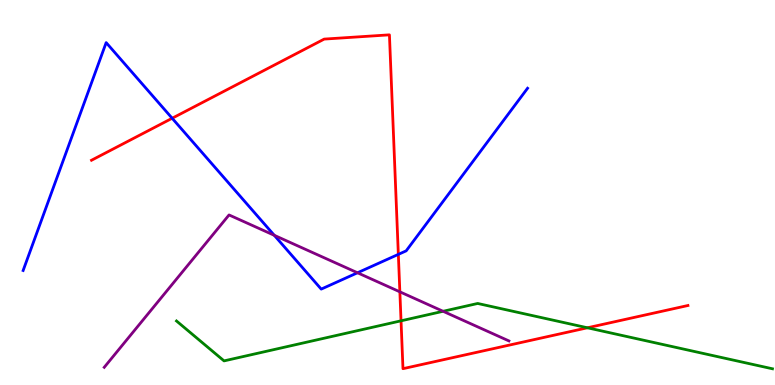[{'lines': ['blue', 'red'], 'intersections': [{'x': 2.22, 'y': 6.93}, {'x': 5.14, 'y': 3.39}]}, {'lines': ['green', 'red'], 'intersections': [{'x': 5.17, 'y': 1.67}, {'x': 7.58, 'y': 1.49}]}, {'lines': ['purple', 'red'], 'intersections': [{'x': 5.16, 'y': 2.42}]}, {'lines': ['blue', 'green'], 'intersections': []}, {'lines': ['blue', 'purple'], 'intersections': [{'x': 3.54, 'y': 3.89}, {'x': 4.61, 'y': 2.92}]}, {'lines': ['green', 'purple'], 'intersections': [{'x': 5.72, 'y': 1.91}]}]